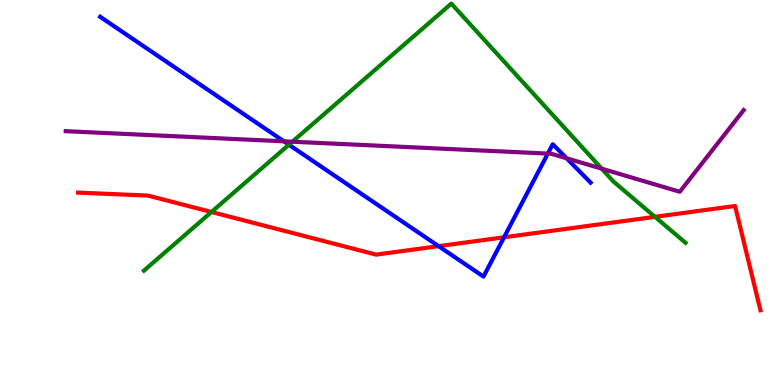[{'lines': ['blue', 'red'], 'intersections': [{'x': 5.66, 'y': 3.61}, {'x': 6.5, 'y': 3.84}]}, {'lines': ['green', 'red'], 'intersections': [{'x': 2.73, 'y': 4.49}, {'x': 8.45, 'y': 4.37}]}, {'lines': ['purple', 'red'], 'intersections': []}, {'lines': ['blue', 'green'], 'intersections': [{'x': 3.73, 'y': 6.24}]}, {'lines': ['blue', 'purple'], 'intersections': [{'x': 3.66, 'y': 6.33}, {'x': 7.07, 'y': 6.01}, {'x': 7.31, 'y': 5.89}]}, {'lines': ['green', 'purple'], 'intersections': [{'x': 3.77, 'y': 6.32}, {'x': 7.76, 'y': 5.62}]}]